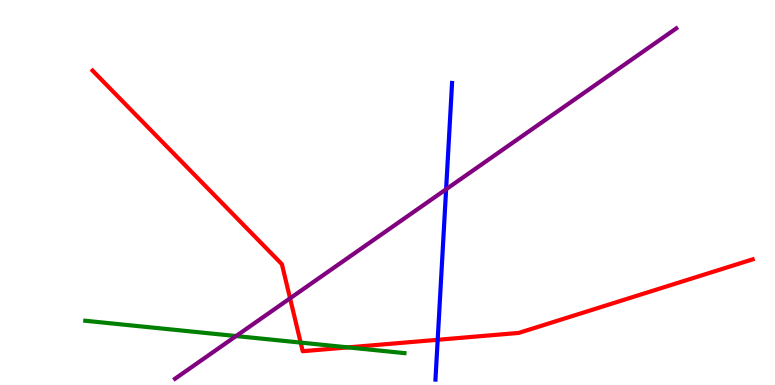[{'lines': ['blue', 'red'], 'intersections': [{'x': 5.65, 'y': 1.17}]}, {'lines': ['green', 'red'], 'intersections': [{'x': 3.88, 'y': 1.1}, {'x': 4.49, 'y': 0.977}]}, {'lines': ['purple', 'red'], 'intersections': [{'x': 3.74, 'y': 2.25}]}, {'lines': ['blue', 'green'], 'intersections': []}, {'lines': ['blue', 'purple'], 'intersections': [{'x': 5.76, 'y': 5.08}]}, {'lines': ['green', 'purple'], 'intersections': [{'x': 3.05, 'y': 1.27}]}]